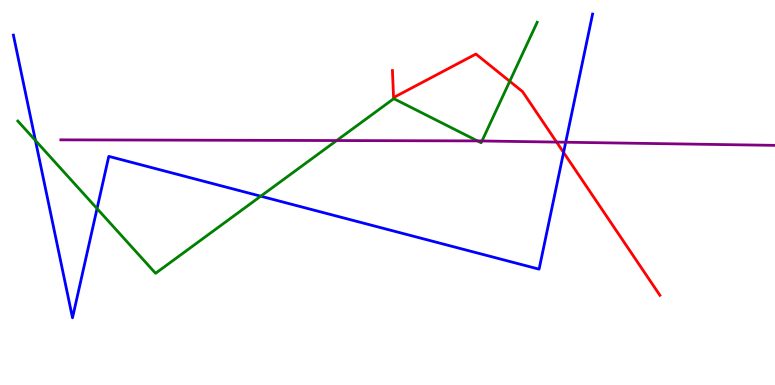[{'lines': ['blue', 'red'], 'intersections': [{'x': 7.27, 'y': 6.04}]}, {'lines': ['green', 'red'], 'intersections': [{'x': 6.58, 'y': 7.89}]}, {'lines': ['purple', 'red'], 'intersections': [{'x': 7.18, 'y': 6.31}]}, {'lines': ['blue', 'green'], 'intersections': [{'x': 0.457, 'y': 6.35}, {'x': 1.25, 'y': 4.58}, {'x': 3.36, 'y': 4.9}]}, {'lines': ['blue', 'purple'], 'intersections': [{'x': 7.3, 'y': 6.31}]}, {'lines': ['green', 'purple'], 'intersections': [{'x': 4.34, 'y': 6.35}, {'x': 6.16, 'y': 6.34}, {'x': 6.22, 'y': 6.34}]}]